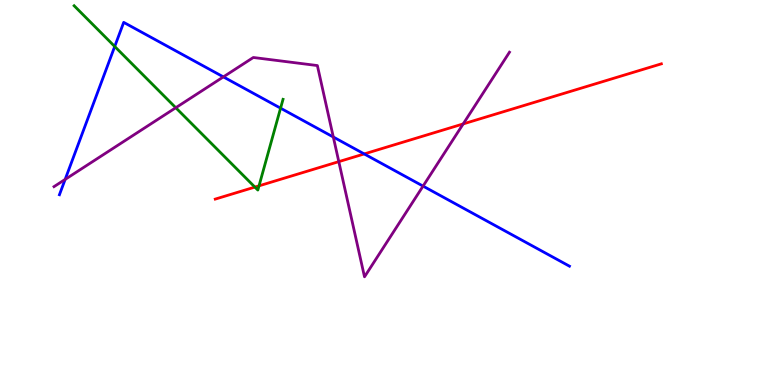[{'lines': ['blue', 'red'], 'intersections': [{'x': 4.7, 'y': 6.0}]}, {'lines': ['green', 'red'], 'intersections': [{'x': 3.29, 'y': 5.14}, {'x': 3.34, 'y': 5.17}]}, {'lines': ['purple', 'red'], 'intersections': [{'x': 4.37, 'y': 5.8}, {'x': 5.98, 'y': 6.78}]}, {'lines': ['blue', 'green'], 'intersections': [{'x': 1.48, 'y': 8.79}, {'x': 3.62, 'y': 7.19}]}, {'lines': ['blue', 'purple'], 'intersections': [{'x': 0.841, 'y': 5.34}, {'x': 2.88, 'y': 8.0}, {'x': 4.3, 'y': 6.44}, {'x': 5.46, 'y': 5.17}]}, {'lines': ['green', 'purple'], 'intersections': [{'x': 2.27, 'y': 7.2}]}]